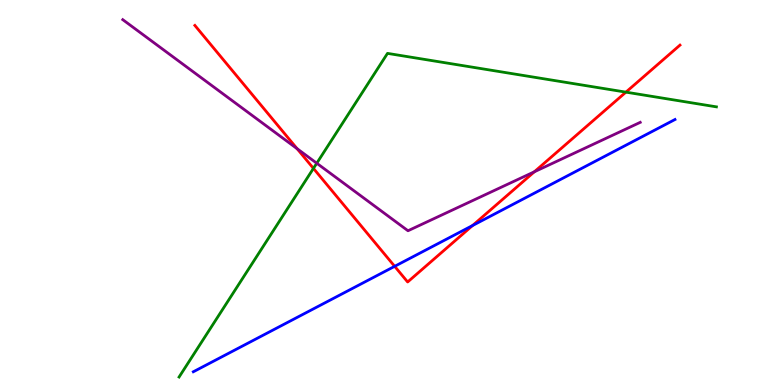[{'lines': ['blue', 'red'], 'intersections': [{'x': 5.09, 'y': 3.08}, {'x': 6.1, 'y': 4.14}]}, {'lines': ['green', 'red'], 'intersections': [{'x': 4.04, 'y': 5.63}, {'x': 8.08, 'y': 7.61}]}, {'lines': ['purple', 'red'], 'intersections': [{'x': 3.83, 'y': 6.14}, {'x': 6.9, 'y': 5.54}]}, {'lines': ['blue', 'green'], 'intersections': []}, {'lines': ['blue', 'purple'], 'intersections': []}, {'lines': ['green', 'purple'], 'intersections': [{'x': 4.09, 'y': 5.76}]}]